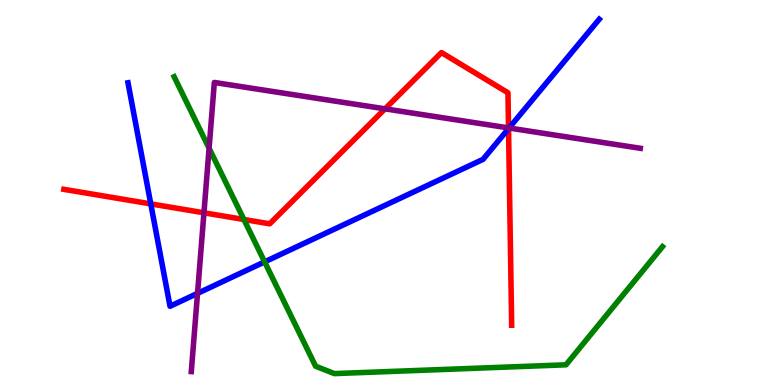[{'lines': ['blue', 'red'], 'intersections': [{'x': 1.95, 'y': 4.7}, {'x': 6.56, 'y': 6.66}]}, {'lines': ['green', 'red'], 'intersections': [{'x': 3.15, 'y': 4.3}]}, {'lines': ['purple', 'red'], 'intersections': [{'x': 2.63, 'y': 4.47}, {'x': 4.97, 'y': 7.17}, {'x': 6.56, 'y': 6.68}]}, {'lines': ['blue', 'green'], 'intersections': [{'x': 3.41, 'y': 3.2}]}, {'lines': ['blue', 'purple'], 'intersections': [{'x': 2.55, 'y': 2.38}, {'x': 6.57, 'y': 6.68}]}, {'lines': ['green', 'purple'], 'intersections': [{'x': 2.7, 'y': 6.15}]}]